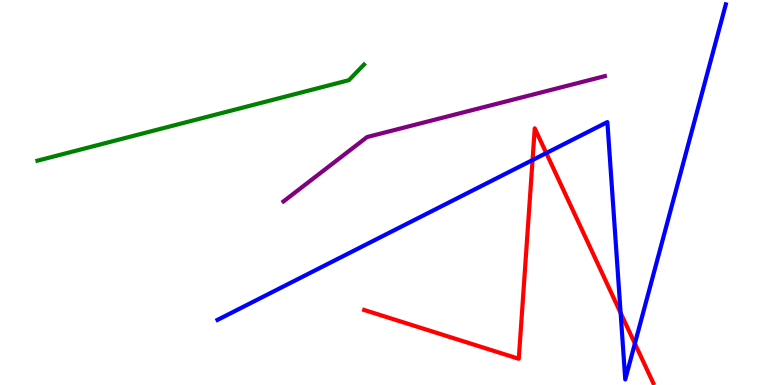[{'lines': ['blue', 'red'], 'intersections': [{'x': 6.87, 'y': 5.84}, {'x': 7.05, 'y': 6.02}, {'x': 8.01, 'y': 1.87}, {'x': 8.19, 'y': 1.08}]}, {'lines': ['green', 'red'], 'intersections': []}, {'lines': ['purple', 'red'], 'intersections': []}, {'lines': ['blue', 'green'], 'intersections': []}, {'lines': ['blue', 'purple'], 'intersections': []}, {'lines': ['green', 'purple'], 'intersections': []}]